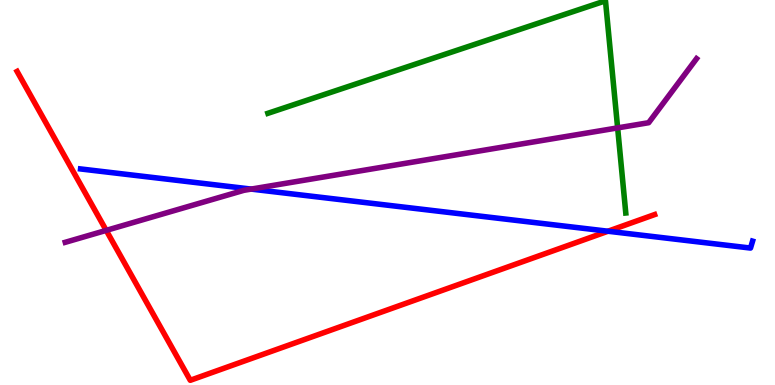[{'lines': ['blue', 'red'], 'intersections': [{'x': 7.84, 'y': 3.99}]}, {'lines': ['green', 'red'], 'intersections': []}, {'lines': ['purple', 'red'], 'intersections': [{'x': 1.37, 'y': 4.02}]}, {'lines': ['blue', 'green'], 'intersections': []}, {'lines': ['blue', 'purple'], 'intersections': [{'x': 3.24, 'y': 5.09}]}, {'lines': ['green', 'purple'], 'intersections': [{'x': 7.97, 'y': 6.68}]}]